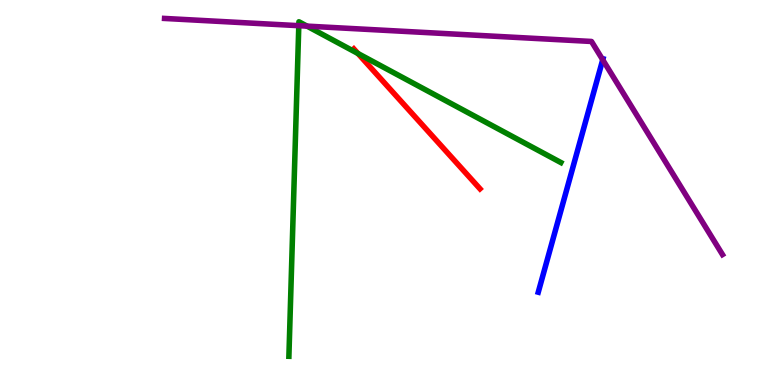[{'lines': ['blue', 'red'], 'intersections': []}, {'lines': ['green', 'red'], 'intersections': [{'x': 4.62, 'y': 8.61}]}, {'lines': ['purple', 'red'], 'intersections': []}, {'lines': ['blue', 'green'], 'intersections': []}, {'lines': ['blue', 'purple'], 'intersections': [{'x': 7.78, 'y': 8.45}]}, {'lines': ['green', 'purple'], 'intersections': [{'x': 3.86, 'y': 9.33}, {'x': 3.96, 'y': 9.32}]}]